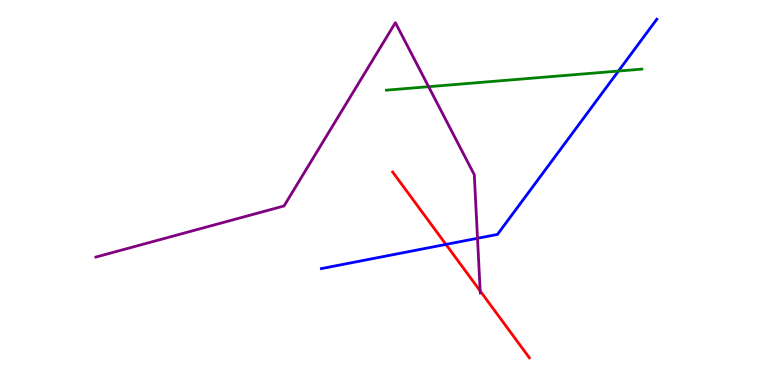[{'lines': ['blue', 'red'], 'intersections': [{'x': 5.75, 'y': 3.65}]}, {'lines': ['green', 'red'], 'intersections': []}, {'lines': ['purple', 'red'], 'intersections': [{'x': 6.2, 'y': 2.44}]}, {'lines': ['blue', 'green'], 'intersections': [{'x': 7.98, 'y': 8.15}]}, {'lines': ['blue', 'purple'], 'intersections': [{'x': 6.16, 'y': 3.81}]}, {'lines': ['green', 'purple'], 'intersections': [{'x': 5.53, 'y': 7.75}]}]